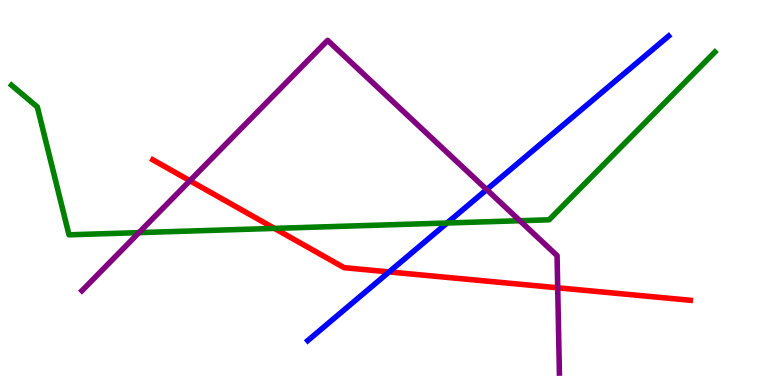[{'lines': ['blue', 'red'], 'intersections': [{'x': 5.02, 'y': 2.94}]}, {'lines': ['green', 'red'], 'intersections': [{'x': 3.54, 'y': 4.07}]}, {'lines': ['purple', 'red'], 'intersections': [{'x': 2.45, 'y': 5.31}, {'x': 7.2, 'y': 2.52}]}, {'lines': ['blue', 'green'], 'intersections': [{'x': 5.77, 'y': 4.21}]}, {'lines': ['blue', 'purple'], 'intersections': [{'x': 6.28, 'y': 5.08}]}, {'lines': ['green', 'purple'], 'intersections': [{'x': 1.79, 'y': 3.96}, {'x': 6.71, 'y': 4.27}]}]